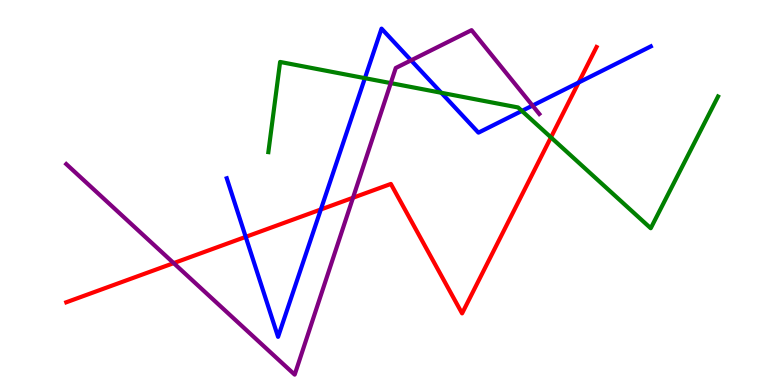[{'lines': ['blue', 'red'], 'intersections': [{'x': 3.17, 'y': 3.85}, {'x': 4.14, 'y': 4.56}, {'x': 7.47, 'y': 7.86}]}, {'lines': ['green', 'red'], 'intersections': [{'x': 7.11, 'y': 6.43}]}, {'lines': ['purple', 'red'], 'intersections': [{'x': 2.24, 'y': 3.17}, {'x': 4.55, 'y': 4.86}]}, {'lines': ['blue', 'green'], 'intersections': [{'x': 4.71, 'y': 7.97}, {'x': 5.69, 'y': 7.59}, {'x': 6.73, 'y': 7.12}]}, {'lines': ['blue', 'purple'], 'intersections': [{'x': 5.3, 'y': 8.43}, {'x': 6.87, 'y': 7.26}]}, {'lines': ['green', 'purple'], 'intersections': [{'x': 5.04, 'y': 7.84}]}]